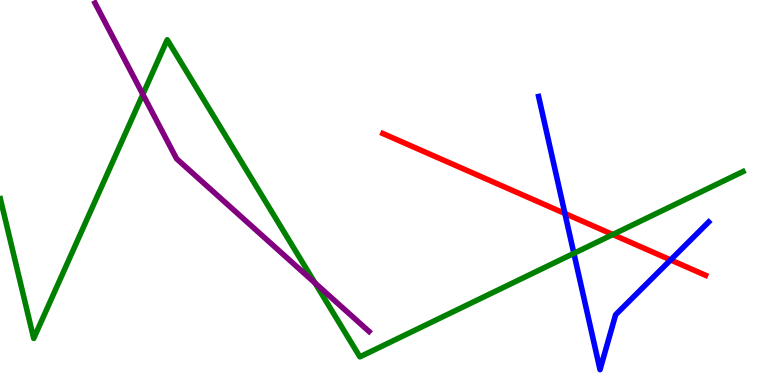[{'lines': ['blue', 'red'], 'intersections': [{'x': 7.29, 'y': 4.45}, {'x': 8.65, 'y': 3.25}]}, {'lines': ['green', 'red'], 'intersections': [{'x': 7.91, 'y': 3.91}]}, {'lines': ['purple', 'red'], 'intersections': []}, {'lines': ['blue', 'green'], 'intersections': [{'x': 7.4, 'y': 3.42}]}, {'lines': ['blue', 'purple'], 'intersections': []}, {'lines': ['green', 'purple'], 'intersections': [{'x': 1.84, 'y': 7.55}, {'x': 4.07, 'y': 2.65}]}]